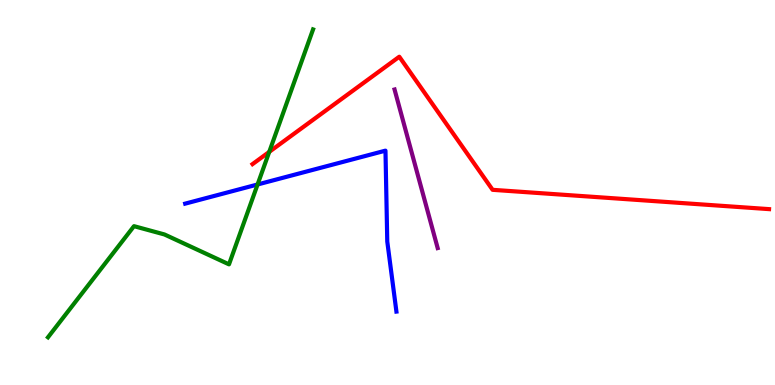[{'lines': ['blue', 'red'], 'intersections': []}, {'lines': ['green', 'red'], 'intersections': [{'x': 3.47, 'y': 6.05}]}, {'lines': ['purple', 'red'], 'intersections': []}, {'lines': ['blue', 'green'], 'intersections': [{'x': 3.32, 'y': 5.21}]}, {'lines': ['blue', 'purple'], 'intersections': []}, {'lines': ['green', 'purple'], 'intersections': []}]